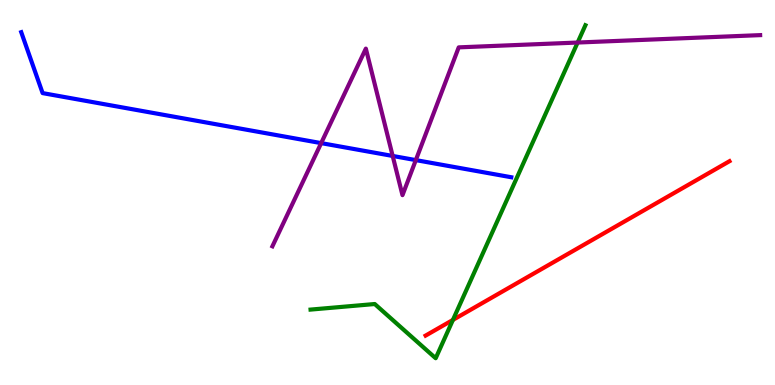[{'lines': ['blue', 'red'], 'intersections': []}, {'lines': ['green', 'red'], 'intersections': [{'x': 5.84, 'y': 1.69}]}, {'lines': ['purple', 'red'], 'intersections': []}, {'lines': ['blue', 'green'], 'intersections': []}, {'lines': ['blue', 'purple'], 'intersections': [{'x': 4.14, 'y': 6.28}, {'x': 5.07, 'y': 5.95}, {'x': 5.37, 'y': 5.84}]}, {'lines': ['green', 'purple'], 'intersections': [{'x': 7.45, 'y': 8.9}]}]